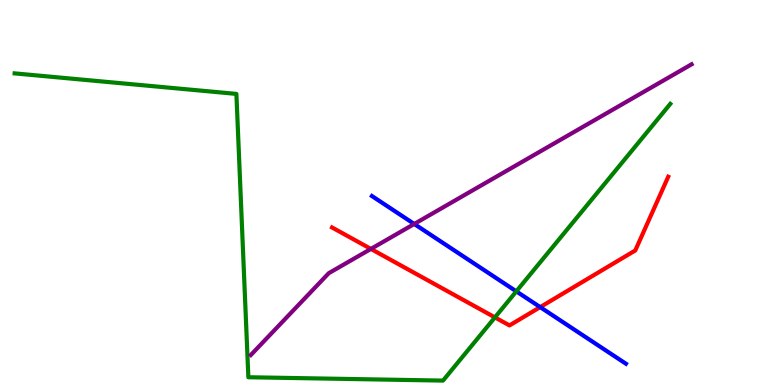[{'lines': ['blue', 'red'], 'intersections': [{'x': 6.97, 'y': 2.02}]}, {'lines': ['green', 'red'], 'intersections': [{'x': 6.39, 'y': 1.76}]}, {'lines': ['purple', 'red'], 'intersections': [{'x': 4.79, 'y': 3.53}]}, {'lines': ['blue', 'green'], 'intersections': [{'x': 6.66, 'y': 2.43}]}, {'lines': ['blue', 'purple'], 'intersections': [{'x': 5.35, 'y': 4.18}]}, {'lines': ['green', 'purple'], 'intersections': []}]